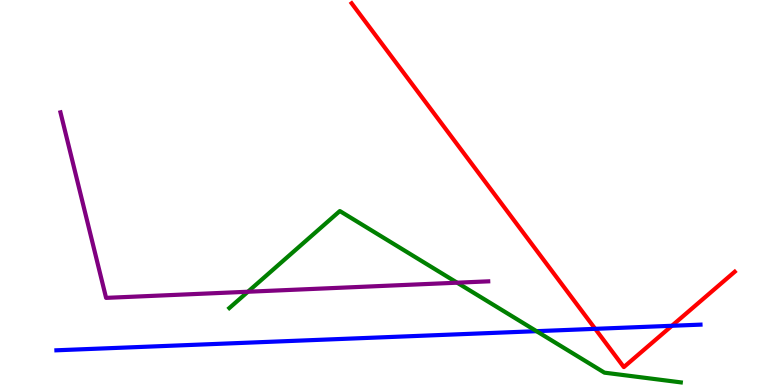[{'lines': ['blue', 'red'], 'intersections': [{'x': 7.68, 'y': 1.46}, {'x': 8.67, 'y': 1.54}]}, {'lines': ['green', 'red'], 'intersections': []}, {'lines': ['purple', 'red'], 'intersections': []}, {'lines': ['blue', 'green'], 'intersections': [{'x': 6.92, 'y': 1.4}]}, {'lines': ['blue', 'purple'], 'intersections': []}, {'lines': ['green', 'purple'], 'intersections': [{'x': 3.2, 'y': 2.42}, {'x': 5.9, 'y': 2.66}]}]